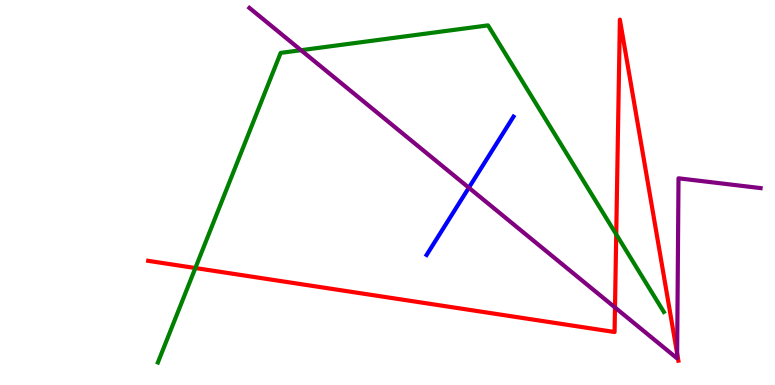[{'lines': ['blue', 'red'], 'intersections': []}, {'lines': ['green', 'red'], 'intersections': [{'x': 2.52, 'y': 3.04}, {'x': 7.95, 'y': 3.91}]}, {'lines': ['purple', 'red'], 'intersections': [{'x': 7.94, 'y': 2.01}, {'x': 8.74, 'y': 0.818}]}, {'lines': ['blue', 'green'], 'intersections': []}, {'lines': ['blue', 'purple'], 'intersections': [{'x': 6.05, 'y': 5.12}]}, {'lines': ['green', 'purple'], 'intersections': [{'x': 3.88, 'y': 8.7}]}]